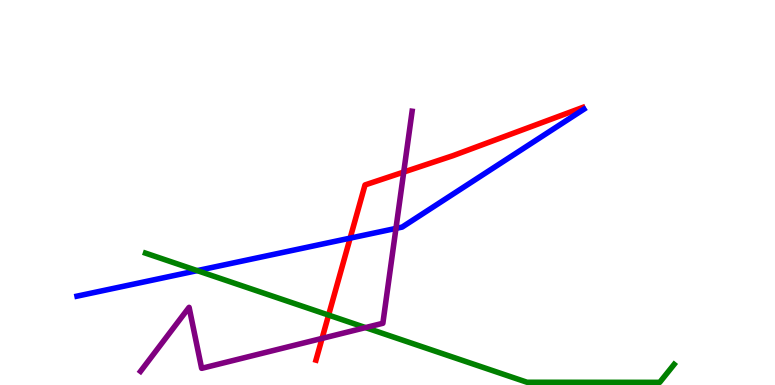[{'lines': ['blue', 'red'], 'intersections': [{'x': 4.52, 'y': 3.81}]}, {'lines': ['green', 'red'], 'intersections': [{'x': 4.24, 'y': 1.82}]}, {'lines': ['purple', 'red'], 'intersections': [{'x': 4.16, 'y': 1.21}, {'x': 5.21, 'y': 5.53}]}, {'lines': ['blue', 'green'], 'intersections': [{'x': 2.54, 'y': 2.97}]}, {'lines': ['blue', 'purple'], 'intersections': [{'x': 5.11, 'y': 4.07}]}, {'lines': ['green', 'purple'], 'intersections': [{'x': 4.72, 'y': 1.49}]}]